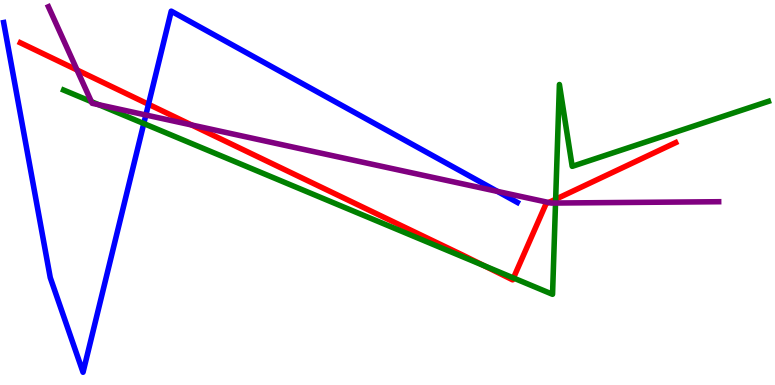[{'lines': ['blue', 'red'], 'intersections': [{'x': 1.92, 'y': 7.29}]}, {'lines': ['green', 'red'], 'intersections': [{'x': 6.25, 'y': 3.1}, {'x': 6.63, 'y': 2.78}, {'x': 7.17, 'y': 4.82}]}, {'lines': ['purple', 'red'], 'intersections': [{'x': 0.994, 'y': 8.18}, {'x': 2.47, 'y': 6.75}, {'x': 7.08, 'y': 4.74}]}, {'lines': ['blue', 'green'], 'intersections': [{'x': 1.86, 'y': 6.79}]}, {'lines': ['blue', 'purple'], 'intersections': [{'x': 1.88, 'y': 7.01}, {'x': 6.42, 'y': 5.03}]}, {'lines': ['green', 'purple'], 'intersections': [{'x': 1.18, 'y': 7.36}, {'x': 1.27, 'y': 7.28}, {'x': 7.17, 'y': 4.73}]}]